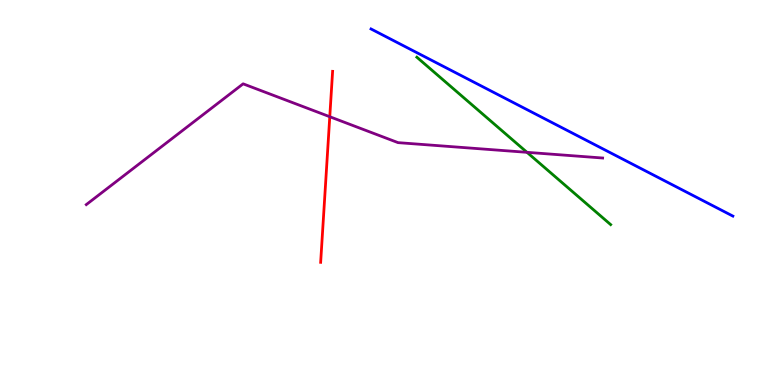[{'lines': ['blue', 'red'], 'intersections': []}, {'lines': ['green', 'red'], 'intersections': []}, {'lines': ['purple', 'red'], 'intersections': [{'x': 4.26, 'y': 6.97}]}, {'lines': ['blue', 'green'], 'intersections': []}, {'lines': ['blue', 'purple'], 'intersections': []}, {'lines': ['green', 'purple'], 'intersections': [{'x': 6.8, 'y': 6.04}]}]